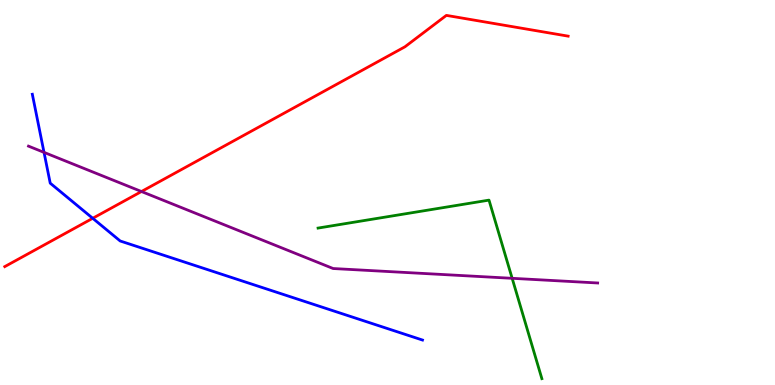[{'lines': ['blue', 'red'], 'intersections': [{'x': 1.2, 'y': 4.33}]}, {'lines': ['green', 'red'], 'intersections': []}, {'lines': ['purple', 'red'], 'intersections': [{'x': 1.83, 'y': 5.03}]}, {'lines': ['blue', 'green'], 'intersections': []}, {'lines': ['blue', 'purple'], 'intersections': [{'x': 0.568, 'y': 6.04}]}, {'lines': ['green', 'purple'], 'intersections': [{'x': 6.61, 'y': 2.77}]}]